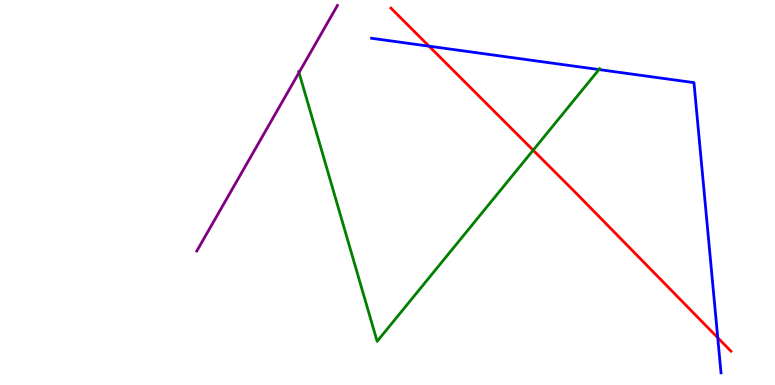[{'lines': ['blue', 'red'], 'intersections': [{'x': 5.54, 'y': 8.8}, {'x': 9.26, 'y': 1.23}]}, {'lines': ['green', 'red'], 'intersections': [{'x': 6.88, 'y': 6.1}]}, {'lines': ['purple', 'red'], 'intersections': []}, {'lines': ['blue', 'green'], 'intersections': [{'x': 7.73, 'y': 8.19}]}, {'lines': ['blue', 'purple'], 'intersections': []}, {'lines': ['green', 'purple'], 'intersections': [{'x': 3.86, 'y': 8.11}]}]